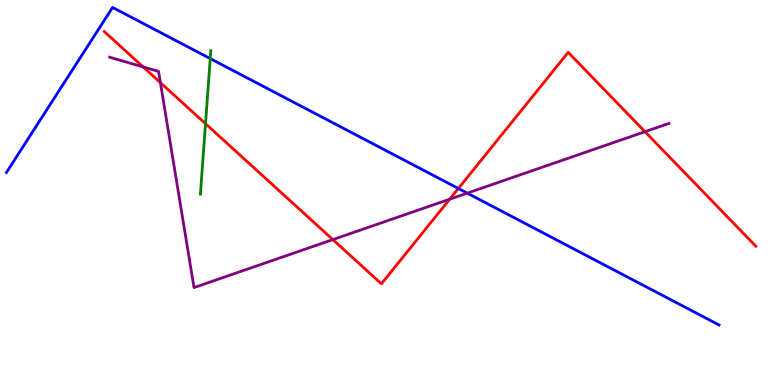[{'lines': ['blue', 'red'], 'intersections': [{'x': 5.91, 'y': 5.1}]}, {'lines': ['green', 'red'], 'intersections': [{'x': 2.65, 'y': 6.79}]}, {'lines': ['purple', 'red'], 'intersections': [{'x': 1.85, 'y': 8.26}, {'x': 2.07, 'y': 7.85}, {'x': 4.29, 'y': 3.78}, {'x': 5.8, 'y': 4.83}, {'x': 8.32, 'y': 6.58}]}, {'lines': ['blue', 'green'], 'intersections': [{'x': 2.71, 'y': 8.48}]}, {'lines': ['blue', 'purple'], 'intersections': [{'x': 6.03, 'y': 4.98}]}, {'lines': ['green', 'purple'], 'intersections': []}]